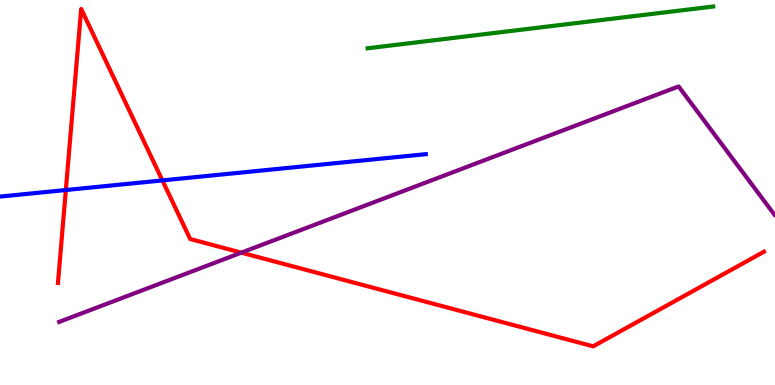[{'lines': ['blue', 'red'], 'intersections': [{'x': 0.849, 'y': 5.06}, {'x': 2.1, 'y': 5.31}]}, {'lines': ['green', 'red'], 'intersections': []}, {'lines': ['purple', 'red'], 'intersections': [{'x': 3.11, 'y': 3.44}]}, {'lines': ['blue', 'green'], 'intersections': []}, {'lines': ['blue', 'purple'], 'intersections': []}, {'lines': ['green', 'purple'], 'intersections': []}]